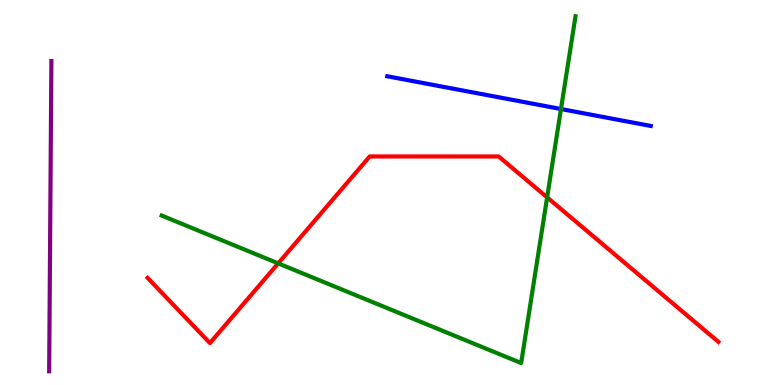[{'lines': ['blue', 'red'], 'intersections': []}, {'lines': ['green', 'red'], 'intersections': [{'x': 3.59, 'y': 3.16}, {'x': 7.06, 'y': 4.87}]}, {'lines': ['purple', 'red'], 'intersections': []}, {'lines': ['blue', 'green'], 'intersections': [{'x': 7.24, 'y': 7.17}]}, {'lines': ['blue', 'purple'], 'intersections': []}, {'lines': ['green', 'purple'], 'intersections': []}]